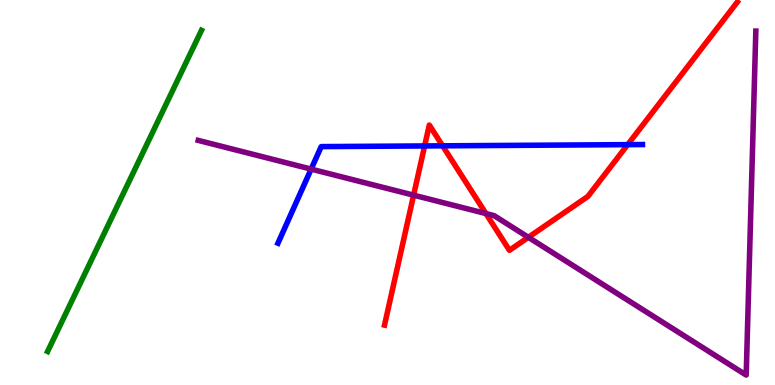[{'lines': ['blue', 'red'], 'intersections': [{'x': 5.48, 'y': 6.21}, {'x': 5.71, 'y': 6.21}, {'x': 8.1, 'y': 6.24}]}, {'lines': ['green', 'red'], 'intersections': []}, {'lines': ['purple', 'red'], 'intersections': [{'x': 5.34, 'y': 4.93}, {'x': 6.27, 'y': 4.45}, {'x': 6.82, 'y': 3.84}]}, {'lines': ['blue', 'green'], 'intersections': []}, {'lines': ['blue', 'purple'], 'intersections': [{'x': 4.01, 'y': 5.61}]}, {'lines': ['green', 'purple'], 'intersections': []}]